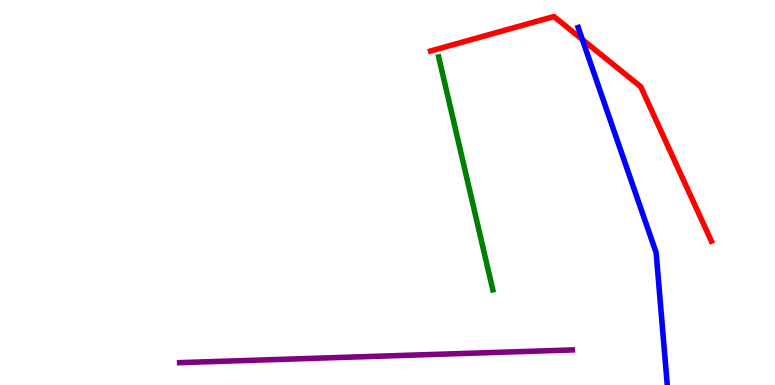[{'lines': ['blue', 'red'], 'intersections': [{'x': 7.51, 'y': 8.97}]}, {'lines': ['green', 'red'], 'intersections': []}, {'lines': ['purple', 'red'], 'intersections': []}, {'lines': ['blue', 'green'], 'intersections': []}, {'lines': ['blue', 'purple'], 'intersections': []}, {'lines': ['green', 'purple'], 'intersections': []}]